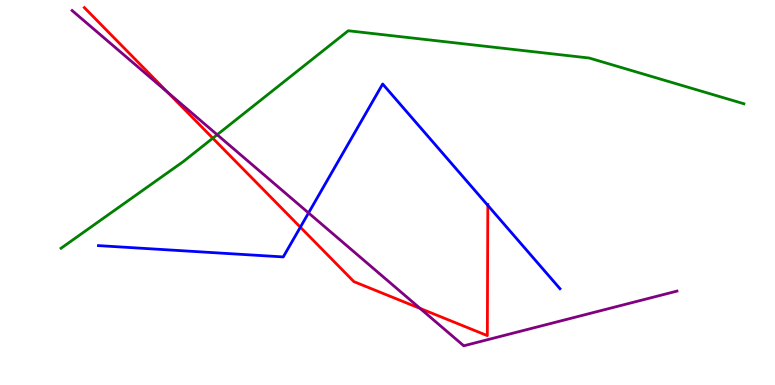[{'lines': ['blue', 'red'], 'intersections': [{'x': 3.88, 'y': 4.1}, {'x': 6.29, 'y': 4.66}]}, {'lines': ['green', 'red'], 'intersections': [{'x': 2.75, 'y': 6.41}]}, {'lines': ['purple', 'red'], 'intersections': [{'x': 2.17, 'y': 7.6}, {'x': 5.42, 'y': 1.99}]}, {'lines': ['blue', 'green'], 'intersections': []}, {'lines': ['blue', 'purple'], 'intersections': [{'x': 3.98, 'y': 4.47}]}, {'lines': ['green', 'purple'], 'intersections': [{'x': 2.8, 'y': 6.5}]}]